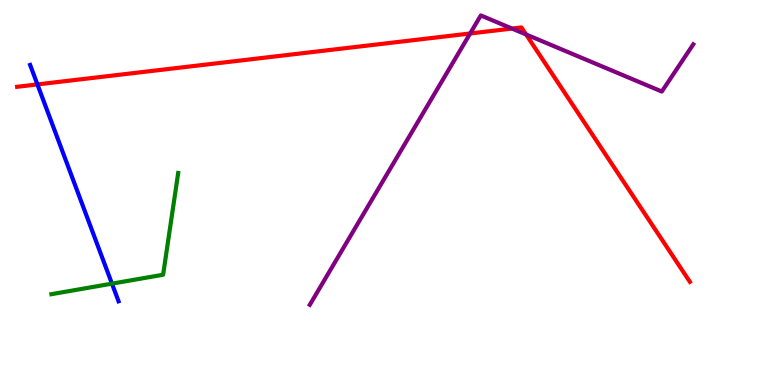[{'lines': ['blue', 'red'], 'intersections': [{'x': 0.483, 'y': 7.81}]}, {'lines': ['green', 'red'], 'intersections': []}, {'lines': ['purple', 'red'], 'intersections': [{'x': 6.07, 'y': 9.13}, {'x': 6.61, 'y': 9.26}, {'x': 6.79, 'y': 9.1}]}, {'lines': ['blue', 'green'], 'intersections': [{'x': 1.44, 'y': 2.63}]}, {'lines': ['blue', 'purple'], 'intersections': []}, {'lines': ['green', 'purple'], 'intersections': []}]